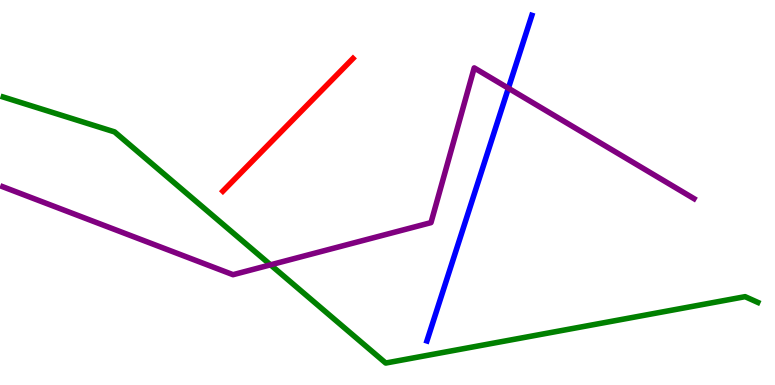[{'lines': ['blue', 'red'], 'intersections': []}, {'lines': ['green', 'red'], 'intersections': []}, {'lines': ['purple', 'red'], 'intersections': []}, {'lines': ['blue', 'green'], 'intersections': []}, {'lines': ['blue', 'purple'], 'intersections': [{'x': 6.56, 'y': 7.71}]}, {'lines': ['green', 'purple'], 'intersections': [{'x': 3.49, 'y': 3.12}]}]